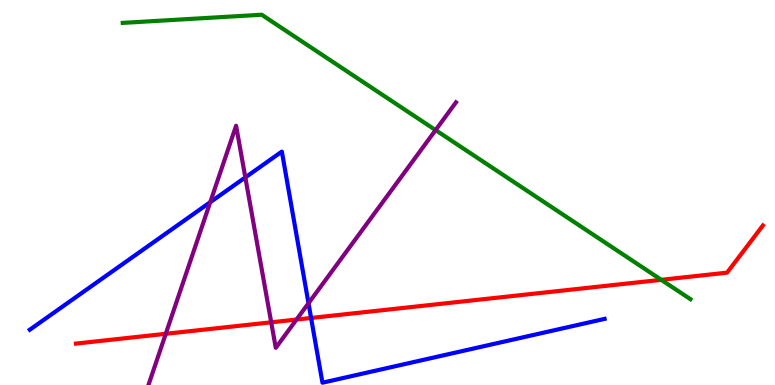[{'lines': ['blue', 'red'], 'intersections': [{'x': 4.01, 'y': 1.74}]}, {'lines': ['green', 'red'], 'intersections': [{'x': 8.53, 'y': 2.73}]}, {'lines': ['purple', 'red'], 'intersections': [{'x': 2.14, 'y': 1.33}, {'x': 3.5, 'y': 1.63}, {'x': 3.83, 'y': 1.7}]}, {'lines': ['blue', 'green'], 'intersections': []}, {'lines': ['blue', 'purple'], 'intersections': [{'x': 2.71, 'y': 4.75}, {'x': 3.17, 'y': 5.39}, {'x': 3.98, 'y': 2.12}]}, {'lines': ['green', 'purple'], 'intersections': [{'x': 5.62, 'y': 6.62}]}]